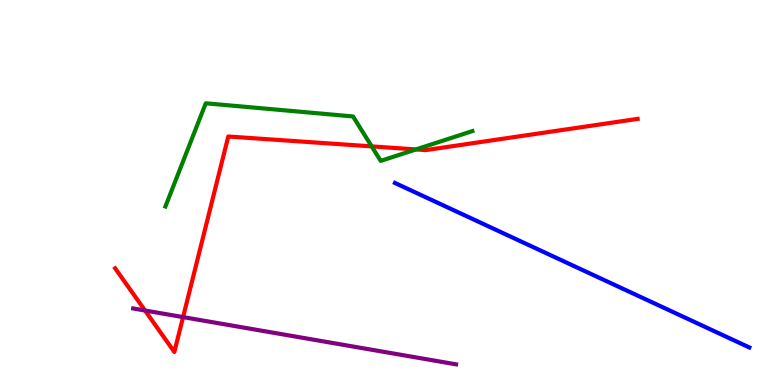[{'lines': ['blue', 'red'], 'intersections': []}, {'lines': ['green', 'red'], 'intersections': [{'x': 4.8, 'y': 6.2}, {'x': 5.37, 'y': 6.12}]}, {'lines': ['purple', 'red'], 'intersections': [{'x': 1.87, 'y': 1.93}, {'x': 2.36, 'y': 1.76}]}, {'lines': ['blue', 'green'], 'intersections': []}, {'lines': ['blue', 'purple'], 'intersections': []}, {'lines': ['green', 'purple'], 'intersections': []}]